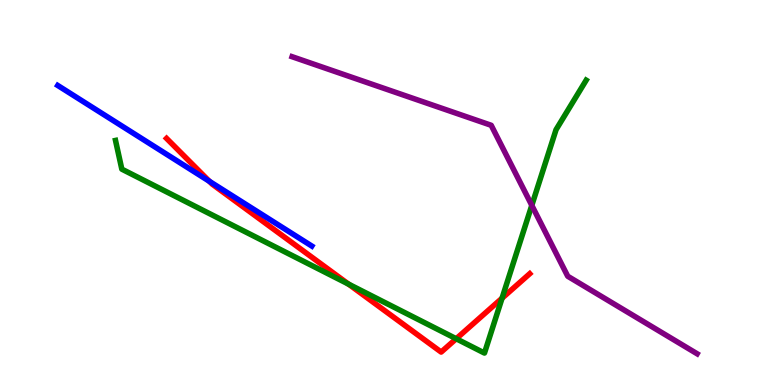[{'lines': ['blue', 'red'], 'intersections': [{'x': 2.7, 'y': 5.29}]}, {'lines': ['green', 'red'], 'intersections': [{'x': 4.5, 'y': 2.62}, {'x': 5.89, 'y': 1.2}, {'x': 6.48, 'y': 2.25}]}, {'lines': ['purple', 'red'], 'intersections': []}, {'lines': ['blue', 'green'], 'intersections': []}, {'lines': ['blue', 'purple'], 'intersections': []}, {'lines': ['green', 'purple'], 'intersections': [{'x': 6.86, 'y': 4.67}]}]